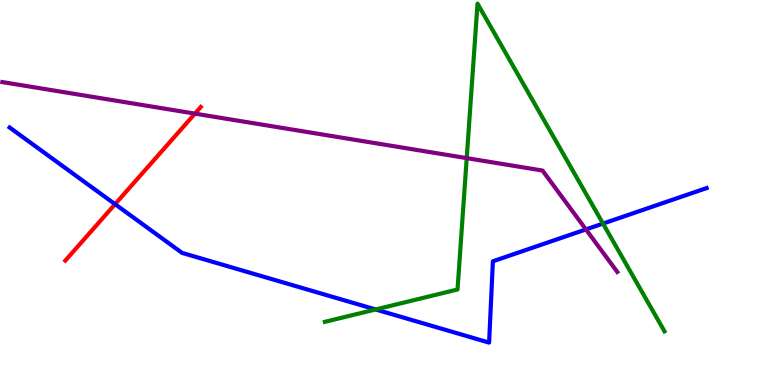[{'lines': ['blue', 'red'], 'intersections': [{'x': 1.48, 'y': 4.7}]}, {'lines': ['green', 'red'], 'intersections': []}, {'lines': ['purple', 'red'], 'intersections': [{'x': 2.52, 'y': 7.05}]}, {'lines': ['blue', 'green'], 'intersections': [{'x': 4.85, 'y': 1.96}, {'x': 7.78, 'y': 4.19}]}, {'lines': ['blue', 'purple'], 'intersections': [{'x': 7.56, 'y': 4.04}]}, {'lines': ['green', 'purple'], 'intersections': [{'x': 6.02, 'y': 5.89}]}]